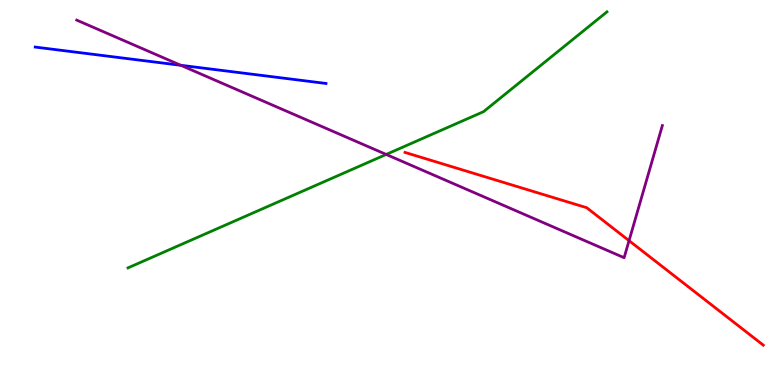[{'lines': ['blue', 'red'], 'intersections': []}, {'lines': ['green', 'red'], 'intersections': []}, {'lines': ['purple', 'red'], 'intersections': [{'x': 8.12, 'y': 3.75}]}, {'lines': ['blue', 'green'], 'intersections': []}, {'lines': ['blue', 'purple'], 'intersections': [{'x': 2.33, 'y': 8.3}]}, {'lines': ['green', 'purple'], 'intersections': [{'x': 4.98, 'y': 5.99}]}]